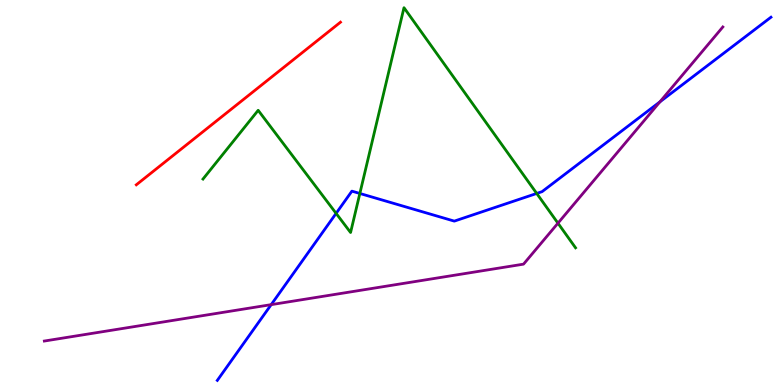[{'lines': ['blue', 'red'], 'intersections': []}, {'lines': ['green', 'red'], 'intersections': []}, {'lines': ['purple', 'red'], 'intersections': []}, {'lines': ['blue', 'green'], 'intersections': [{'x': 4.34, 'y': 4.46}, {'x': 4.64, 'y': 4.97}, {'x': 6.93, 'y': 4.98}]}, {'lines': ['blue', 'purple'], 'intersections': [{'x': 3.5, 'y': 2.09}, {'x': 8.51, 'y': 7.35}]}, {'lines': ['green', 'purple'], 'intersections': [{'x': 7.2, 'y': 4.2}]}]